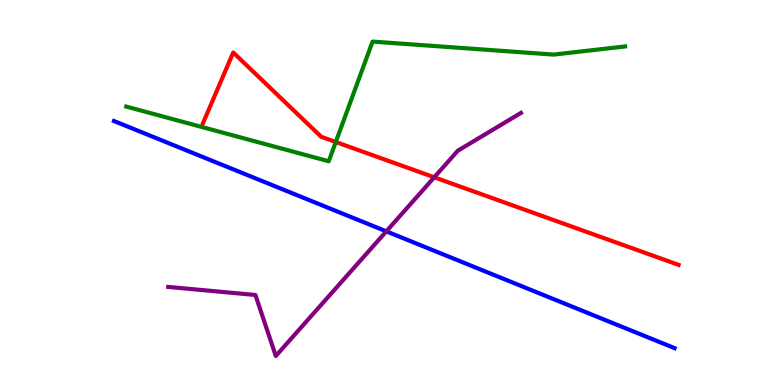[{'lines': ['blue', 'red'], 'intersections': []}, {'lines': ['green', 'red'], 'intersections': [{'x': 4.33, 'y': 6.31}]}, {'lines': ['purple', 'red'], 'intersections': [{'x': 5.6, 'y': 5.39}]}, {'lines': ['blue', 'green'], 'intersections': []}, {'lines': ['blue', 'purple'], 'intersections': [{'x': 4.98, 'y': 3.99}]}, {'lines': ['green', 'purple'], 'intersections': []}]